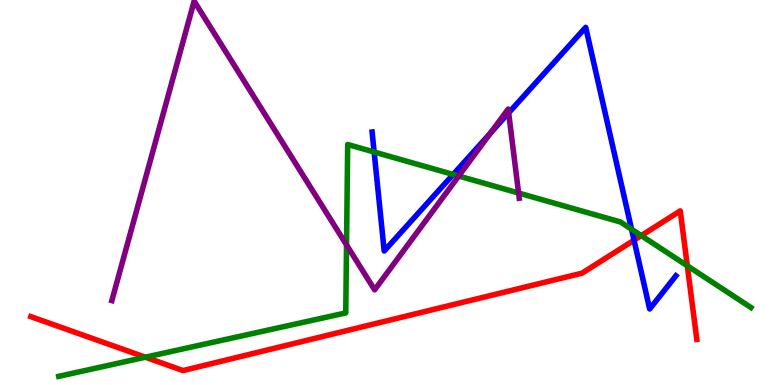[{'lines': ['blue', 'red'], 'intersections': [{'x': 8.18, 'y': 3.76}]}, {'lines': ['green', 'red'], 'intersections': [{'x': 1.88, 'y': 0.722}, {'x': 8.27, 'y': 3.88}, {'x': 8.87, 'y': 3.1}]}, {'lines': ['purple', 'red'], 'intersections': []}, {'lines': ['blue', 'green'], 'intersections': [{'x': 4.83, 'y': 6.05}, {'x': 5.85, 'y': 5.47}, {'x': 8.15, 'y': 4.05}]}, {'lines': ['blue', 'purple'], 'intersections': [{'x': 6.33, 'y': 6.54}, {'x': 6.56, 'y': 7.07}]}, {'lines': ['green', 'purple'], 'intersections': [{'x': 4.47, 'y': 3.64}, {'x': 5.92, 'y': 5.43}, {'x': 6.69, 'y': 4.99}]}]